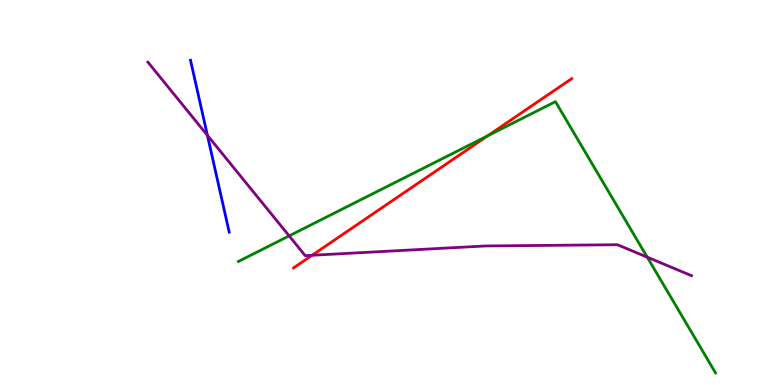[{'lines': ['blue', 'red'], 'intersections': []}, {'lines': ['green', 'red'], 'intersections': [{'x': 6.29, 'y': 6.47}]}, {'lines': ['purple', 'red'], 'intersections': [{'x': 4.03, 'y': 3.37}]}, {'lines': ['blue', 'green'], 'intersections': []}, {'lines': ['blue', 'purple'], 'intersections': [{'x': 2.68, 'y': 6.48}]}, {'lines': ['green', 'purple'], 'intersections': [{'x': 3.73, 'y': 3.87}, {'x': 8.35, 'y': 3.32}]}]